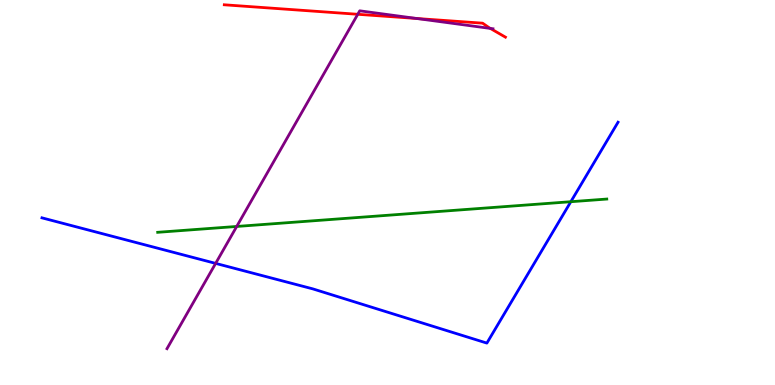[{'lines': ['blue', 'red'], 'intersections': []}, {'lines': ['green', 'red'], 'intersections': []}, {'lines': ['purple', 'red'], 'intersections': [{'x': 4.62, 'y': 9.63}, {'x': 5.38, 'y': 9.52}, {'x': 6.33, 'y': 9.26}]}, {'lines': ['blue', 'green'], 'intersections': [{'x': 7.37, 'y': 4.76}]}, {'lines': ['blue', 'purple'], 'intersections': [{'x': 2.78, 'y': 3.16}]}, {'lines': ['green', 'purple'], 'intersections': [{'x': 3.05, 'y': 4.12}]}]